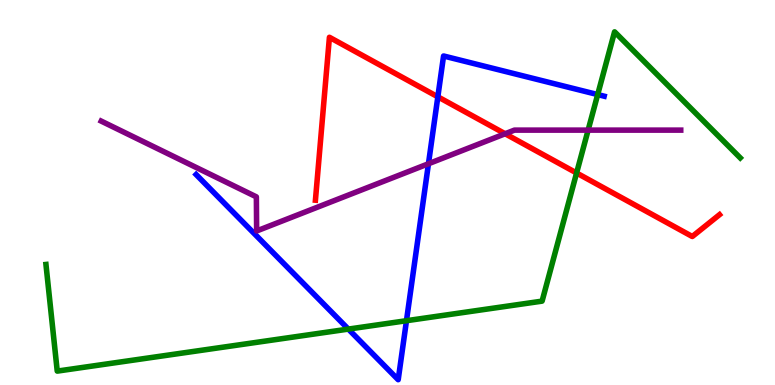[{'lines': ['blue', 'red'], 'intersections': [{'x': 5.65, 'y': 7.49}]}, {'lines': ['green', 'red'], 'intersections': [{'x': 7.44, 'y': 5.51}]}, {'lines': ['purple', 'red'], 'intersections': [{'x': 6.52, 'y': 6.53}]}, {'lines': ['blue', 'green'], 'intersections': [{'x': 4.49, 'y': 1.45}, {'x': 5.24, 'y': 1.67}, {'x': 7.71, 'y': 7.54}]}, {'lines': ['blue', 'purple'], 'intersections': [{'x': 5.53, 'y': 5.75}]}, {'lines': ['green', 'purple'], 'intersections': [{'x': 7.59, 'y': 6.62}]}]